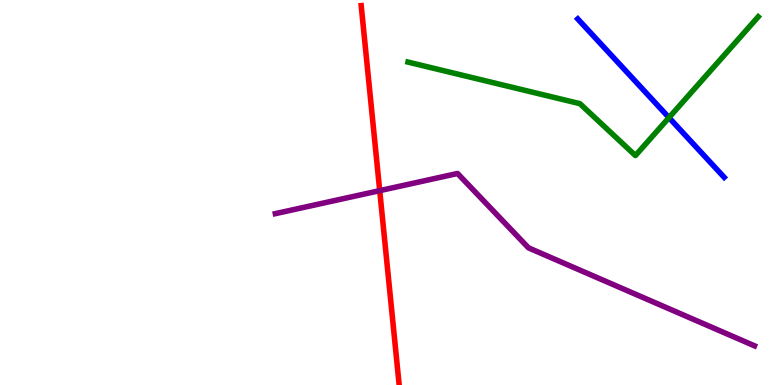[{'lines': ['blue', 'red'], 'intersections': []}, {'lines': ['green', 'red'], 'intersections': []}, {'lines': ['purple', 'red'], 'intersections': [{'x': 4.9, 'y': 5.05}]}, {'lines': ['blue', 'green'], 'intersections': [{'x': 8.63, 'y': 6.94}]}, {'lines': ['blue', 'purple'], 'intersections': []}, {'lines': ['green', 'purple'], 'intersections': []}]